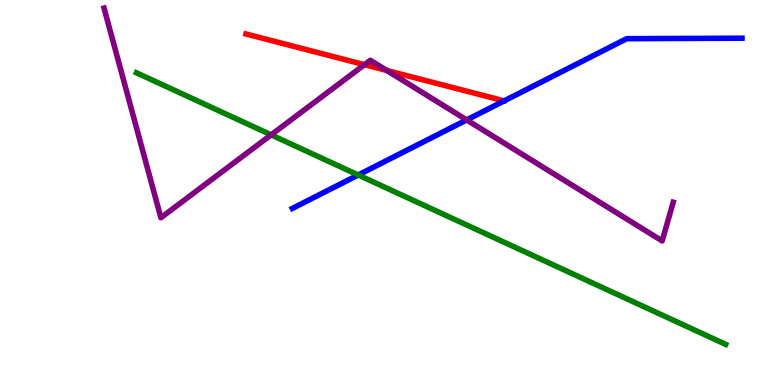[{'lines': ['blue', 'red'], 'intersections': []}, {'lines': ['green', 'red'], 'intersections': []}, {'lines': ['purple', 'red'], 'intersections': [{'x': 4.7, 'y': 8.32}, {'x': 4.99, 'y': 8.17}]}, {'lines': ['blue', 'green'], 'intersections': [{'x': 4.62, 'y': 5.45}]}, {'lines': ['blue', 'purple'], 'intersections': [{'x': 6.02, 'y': 6.89}]}, {'lines': ['green', 'purple'], 'intersections': [{'x': 3.5, 'y': 6.5}]}]